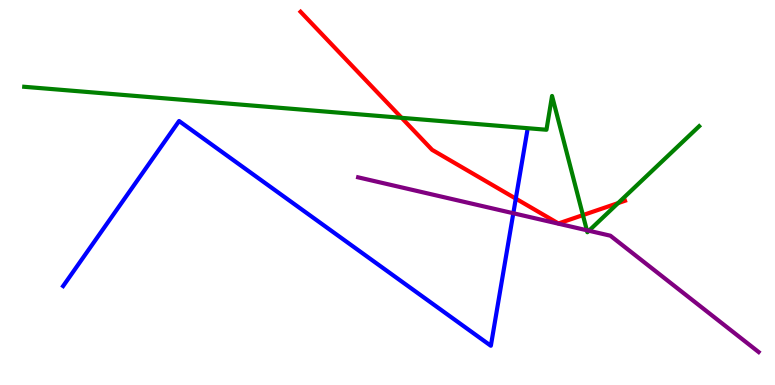[{'lines': ['blue', 'red'], 'intersections': [{'x': 6.66, 'y': 4.84}]}, {'lines': ['green', 'red'], 'intersections': [{'x': 5.18, 'y': 6.94}, {'x': 7.52, 'y': 4.41}, {'x': 7.98, 'y': 4.72}]}, {'lines': ['purple', 'red'], 'intersections': []}, {'lines': ['blue', 'green'], 'intersections': []}, {'lines': ['blue', 'purple'], 'intersections': [{'x': 6.62, 'y': 4.46}]}, {'lines': ['green', 'purple'], 'intersections': [{'x': 7.57, 'y': 4.02}, {'x': 7.6, 'y': 4.01}]}]